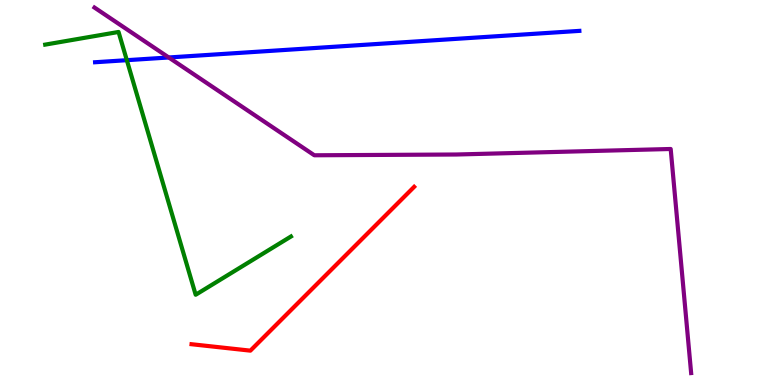[{'lines': ['blue', 'red'], 'intersections': []}, {'lines': ['green', 'red'], 'intersections': []}, {'lines': ['purple', 'red'], 'intersections': []}, {'lines': ['blue', 'green'], 'intersections': [{'x': 1.64, 'y': 8.44}]}, {'lines': ['blue', 'purple'], 'intersections': [{'x': 2.18, 'y': 8.51}]}, {'lines': ['green', 'purple'], 'intersections': []}]